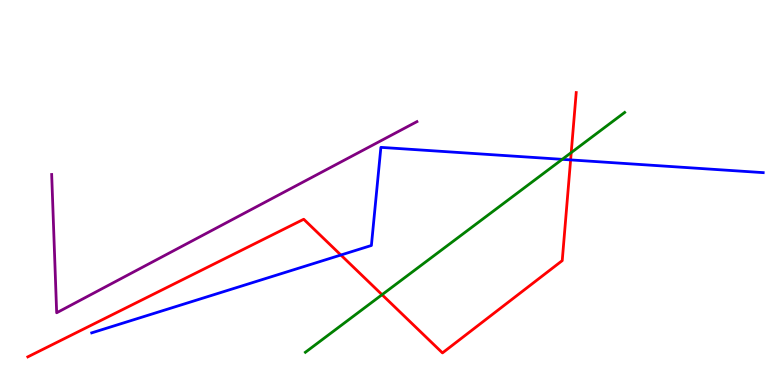[{'lines': ['blue', 'red'], 'intersections': [{'x': 4.4, 'y': 3.38}, {'x': 7.36, 'y': 5.85}]}, {'lines': ['green', 'red'], 'intersections': [{'x': 4.93, 'y': 2.35}, {'x': 7.37, 'y': 6.04}]}, {'lines': ['purple', 'red'], 'intersections': []}, {'lines': ['blue', 'green'], 'intersections': [{'x': 7.25, 'y': 5.86}]}, {'lines': ['blue', 'purple'], 'intersections': []}, {'lines': ['green', 'purple'], 'intersections': []}]